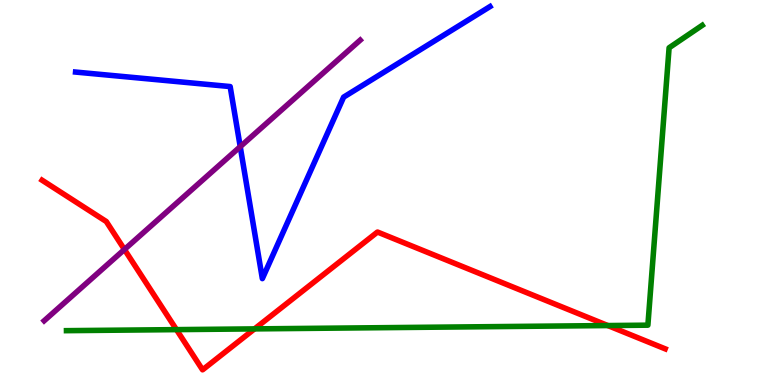[{'lines': ['blue', 'red'], 'intersections': []}, {'lines': ['green', 'red'], 'intersections': [{'x': 2.28, 'y': 1.44}, {'x': 3.28, 'y': 1.46}, {'x': 7.84, 'y': 1.54}]}, {'lines': ['purple', 'red'], 'intersections': [{'x': 1.61, 'y': 3.52}]}, {'lines': ['blue', 'green'], 'intersections': []}, {'lines': ['blue', 'purple'], 'intersections': [{'x': 3.1, 'y': 6.19}]}, {'lines': ['green', 'purple'], 'intersections': []}]